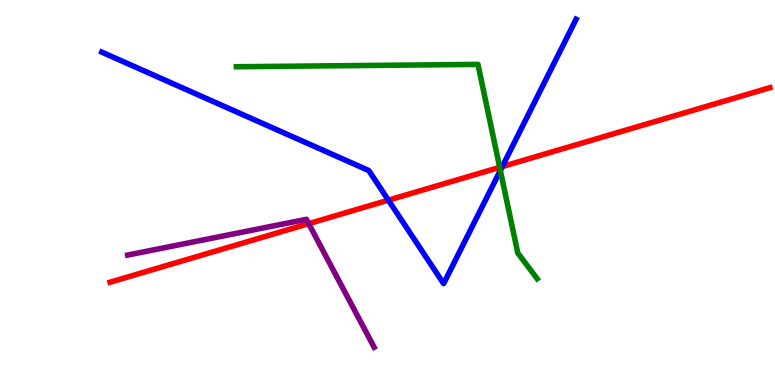[{'lines': ['blue', 'red'], 'intersections': [{'x': 5.01, 'y': 4.8}, {'x': 6.48, 'y': 5.67}]}, {'lines': ['green', 'red'], 'intersections': [{'x': 6.45, 'y': 5.65}]}, {'lines': ['purple', 'red'], 'intersections': [{'x': 3.98, 'y': 4.19}]}, {'lines': ['blue', 'green'], 'intersections': [{'x': 6.46, 'y': 5.57}]}, {'lines': ['blue', 'purple'], 'intersections': []}, {'lines': ['green', 'purple'], 'intersections': []}]